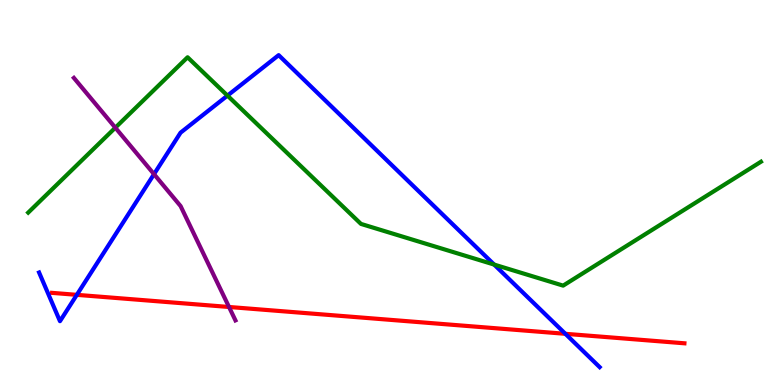[{'lines': ['blue', 'red'], 'intersections': [{'x': 0.991, 'y': 2.34}, {'x': 7.3, 'y': 1.33}]}, {'lines': ['green', 'red'], 'intersections': []}, {'lines': ['purple', 'red'], 'intersections': [{'x': 2.96, 'y': 2.03}]}, {'lines': ['blue', 'green'], 'intersections': [{'x': 2.94, 'y': 7.52}, {'x': 6.38, 'y': 3.13}]}, {'lines': ['blue', 'purple'], 'intersections': [{'x': 1.99, 'y': 5.48}]}, {'lines': ['green', 'purple'], 'intersections': [{'x': 1.49, 'y': 6.68}]}]